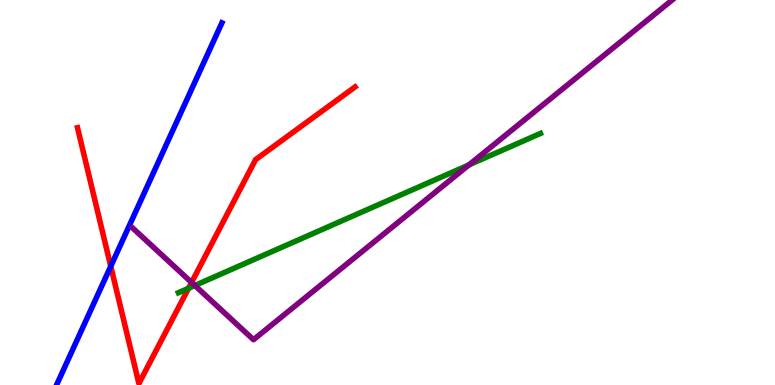[{'lines': ['blue', 'red'], 'intersections': [{'x': 1.43, 'y': 3.08}]}, {'lines': ['green', 'red'], 'intersections': [{'x': 2.43, 'y': 2.51}]}, {'lines': ['purple', 'red'], 'intersections': [{'x': 2.47, 'y': 2.66}]}, {'lines': ['blue', 'green'], 'intersections': []}, {'lines': ['blue', 'purple'], 'intersections': []}, {'lines': ['green', 'purple'], 'intersections': [{'x': 2.51, 'y': 2.58}, {'x': 6.05, 'y': 5.72}]}]